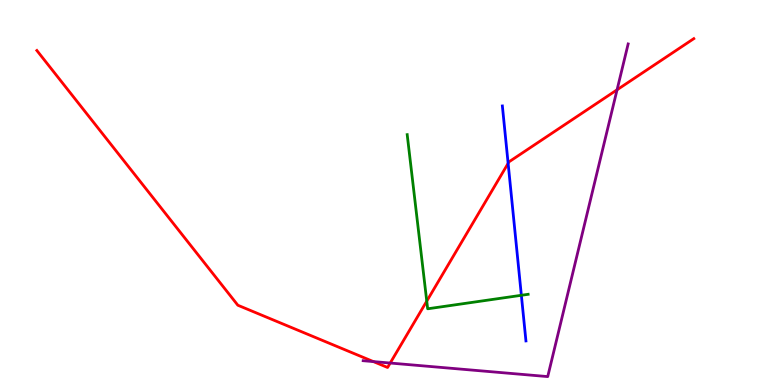[{'lines': ['blue', 'red'], 'intersections': [{'x': 6.56, 'y': 5.76}]}, {'lines': ['green', 'red'], 'intersections': [{'x': 5.51, 'y': 2.18}]}, {'lines': ['purple', 'red'], 'intersections': [{'x': 4.82, 'y': 0.608}, {'x': 5.03, 'y': 0.57}, {'x': 7.96, 'y': 7.67}]}, {'lines': ['blue', 'green'], 'intersections': [{'x': 6.73, 'y': 2.33}]}, {'lines': ['blue', 'purple'], 'intersections': []}, {'lines': ['green', 'purple'], 'intersections': []}]